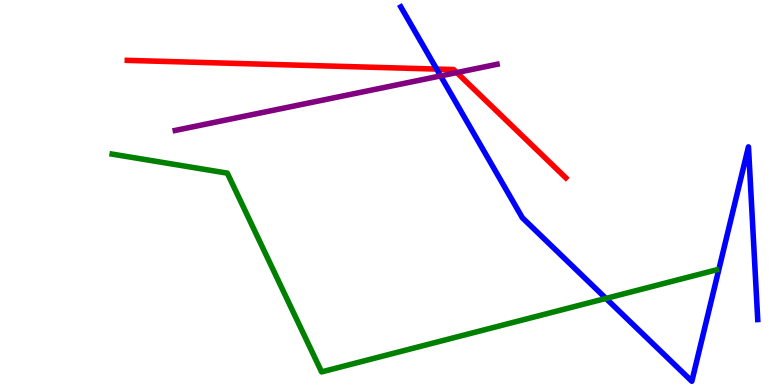[{'lines': ['blue', 'red'], 'intersections': [{'x': 5.63, 'y': 8.21}]}, {'lines': ['green', 'red'], 'intersections': []}, {'lines': ['purple', 'red'], 'intersections': [{'x': 5.89, 'y': 8.12}]}, {'lines': ['blue', 'green'], 'intersections': [{'x': 7.82, 'y': 2.25}]}, {'lines': ['blue', 'purple'], 'intersections': [{'x': 5.69, 'y': 8.03}]}, {'lines': ['green', 'purple'], 'intersections': []}]